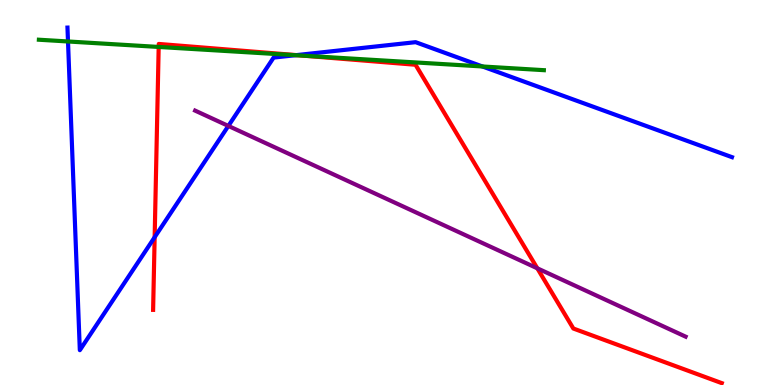[{'lines': ['blue', 'red'], 'intersections': [{'x': 2.0, 'y': 3.84}, {'x': 3.83, 'y': 8.57}]}, {'lines': ['green', 'red'], 'intersections': [{'x': 2.05, 'y': 8.78}, {'x': 3.92, 'y': 8.55}]}, {'lines': ['purple', 'red'], 'intersections': [{'x': 6.93, 'y': 3.03}]}, {'lines': ['blue', 'green'], 'intersections': [{'x': 0.877, 'y': 8.92}, {'x': 3.81, 'y': 8.57}, {'x': 6.23, 'y': 8.27}]}, {'lines': ['blue', 'purple'], 'intersections': [{'x': 2.95, 'y': 6.73}]}, {'lines': ['green', 'purple'], 'intersections': []}]